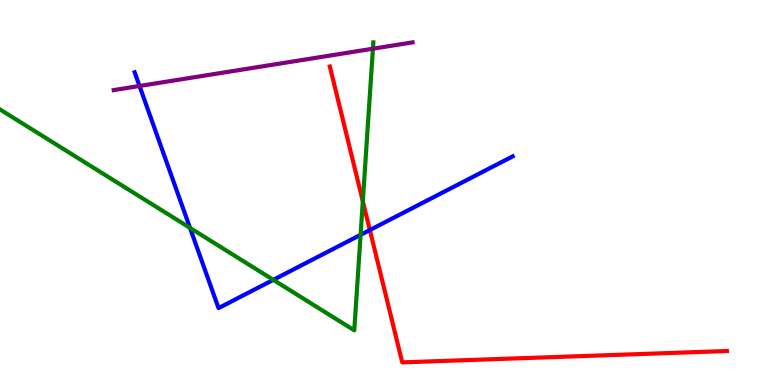[{'lines': ['blue', 'red'], 'intersections': [{'x': 4.77, 'y': 4.02}]}, {'lines': ['green', 'red'], 'intersections': [{'x': 4.68, 'y': 4.77}]}, {'lines': ['purple', 'red'], 'intersections': []}, {'lines': ['blue', 'green'], 'intersections': [{'x': 2.45, 'y': 4.08}, {'x': 3.53, 'y': 2.73}, {'x': 4.65, 'y': 3.9}]}, {'lines': ['blue', 'purple'], 'intersections': [{'x': 1.8, 'y': 7.77}]}, {'lines': ['green', 'purple'], 'intersections': [{'x': 4.81, 'y': 8.73}]}]